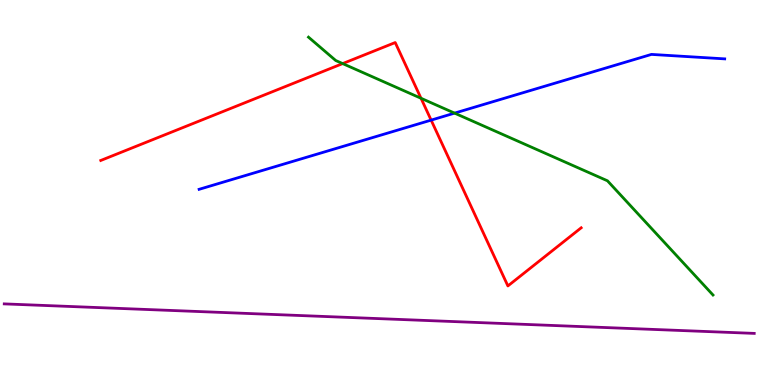[{'lines': ['blue', 'red'], 'intersections': [{'x': 5.56, 'y': 6.88}]}, {'lines': ['green', 'red'], 'intersections': [{'x': 4.42, 'y': 8.35}, {'x': 5.43, 'y': 7.45}]}, {'lines': ['purple', 'red'], 'intersections': []}, {'lines': ['blue', 'green'], 'intersections': [{'x': 5.87, 'y': 7.06}]}, {'lines': ['blue', 'purple'], 'intersections': []}, {'lines': ['green', 'purple'], 'intersections': []}]